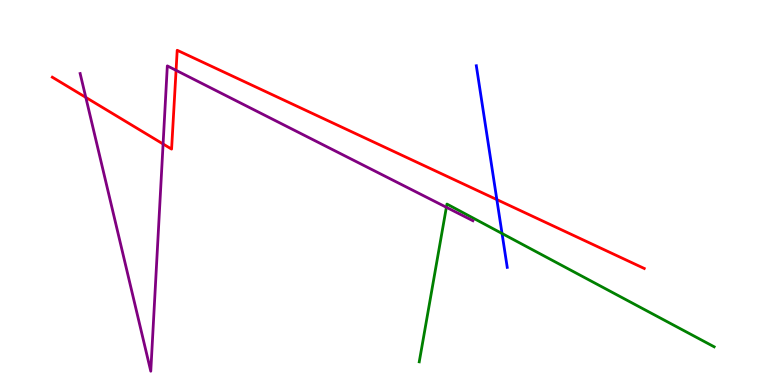[{'lines': ['blue', 'red'], 'intersections': [{'x': 6.41, 'y': 4.82}]}, {'lines': ['green', 'red'], 'intersections': []}, {'lines': ['purple', 'red'], 'intersections': [{'x': 1.11, 'y': 7.47}, {'x': 2.1, 'y': 6.26}, {'x': 2.27, 'y': 8.17}]}, {'lines': ['blue', 'green'], 'intersections': [{'x': 6.48, 'y': 3.94}]}, {'lines': ['blue', 'purple'], 'intersections': []}, {'lines': ['green', 'purple'], 'intersections': [{'x': 5.76, 'y': 4.62}]}]